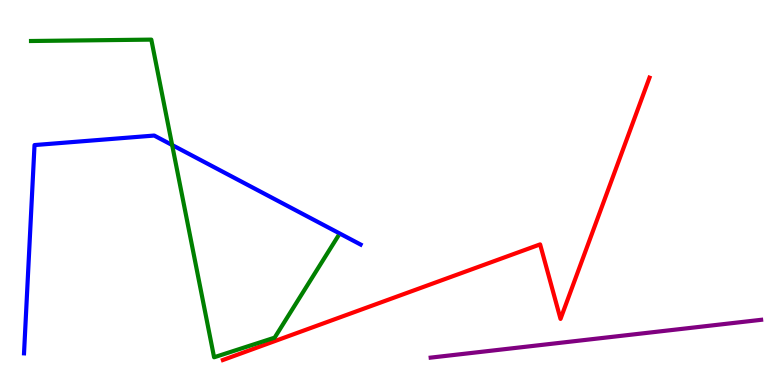[{'lines': ['blue', 'red'], 'intersections': []}, {'lines': ['green', 'red'], 'intersections': []}, {'lines': ['purple', 'red'], 'intersections': []}, {'lines': ['blue', 'green'], 'intersections': [{'x': 2.22, 'y': 6.23}]}, {'lines': ['blue', 'purple'], 'intersections': []}, {'lines': ['green', 'purple'], 'intersections': []}]